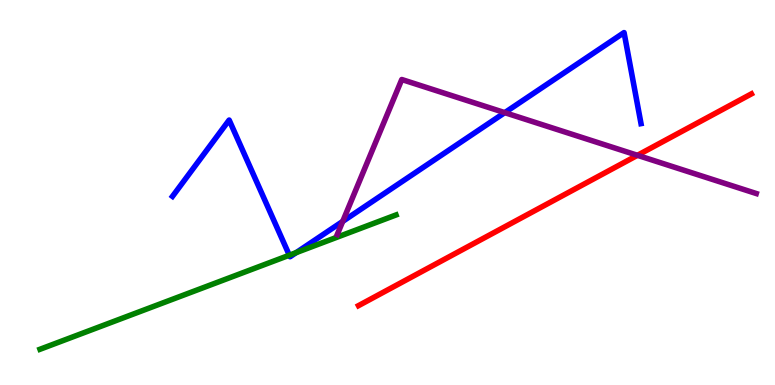[{'lines': ['blue', 'red'], 'intersections': []}, {'lines': ['green', 'red'], 'intersections': []}, {'lines': ['purple', 'red'], 'intersections': [{'x': 8.23, 'y': 5.97}]}, {'lines': ['blue', 'green'], 'intersections': [{'x': 3.73, 'y': 3.37}, {'x': 3.82, 'y': 3.44}]}, {'lines': ['blue', 'purple'], 'intersections': [{'x': 4.42, 'y': 4.25}, {'x': 6.51, 'y': 7.07}]}, {'lines': ['green', 'purple'], 'intersections': []}]